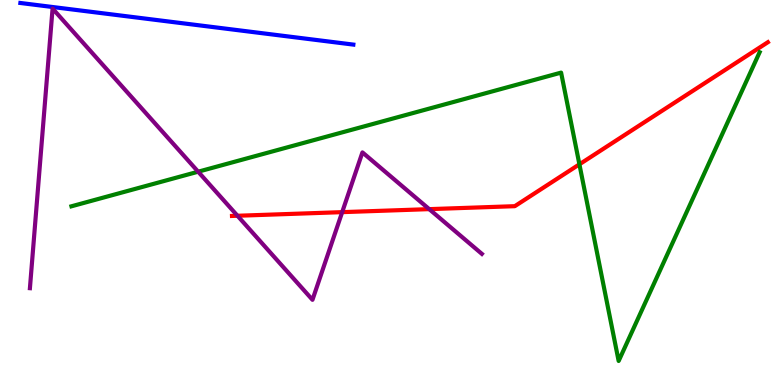[{'lines': ['blue', 'red'], 'intersections': []}, {'lines': ['green', 'red'], 'intersections': [{'x': 7.48, 'y': 5.73}]}, {'lines': ['purple', 'red'], 'intersections': [{'x': 3.06, 'y': 4.4}, {'x': 4.42, 'y': 4.49}, {'x': 5.54, 'y': 4.57}]}, {'lines': ['blue', 'green'], 'intersections': []}, {'lines': ['blue', 'purple'], 'intersections': []}, {'lines': ['green', 'purple'], 'intersections': [{'x': 2.56, 'y': 5.54}]}]